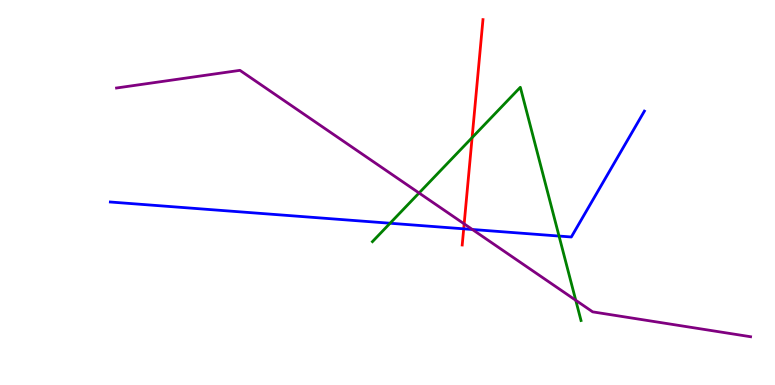[{'lines': ['blue', 'red'], 'intersections': [{'x': 5.98, 'y': 4.06}]}, {'lines': ['green', 'red'], 'intersections': [{'x': 6.09, 'y': 6.43}]}, {'lines': ['purple', 'red'], 'intersections': [{'x': 5.99, 'y': 4.19}]}, {'lines': ['blue', 'green'], 'intersections': [{'x': 5.03, 'y': 4.2}, {'x': 7.21, 'y': 3.87}]}, {'lines': ['blue', 'purple'], 'intersections': [{'x': 6.09, 'y': 4.04}]}, {'lines': ['green', 'purple'], 'intersections': [{'x': 5.41, 'y': 4.99}, {'x': 7.43, 'y': 2.2}]}]